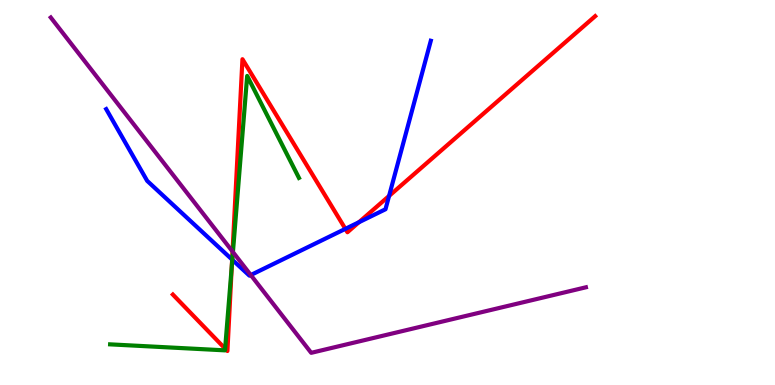[{'lines': ['blue', 'red'], 'intersections': [{'x': 3.0, 'y': 3.26}, {'x': 4.46, 'y': 4.06}, {'x': 4.63, 'y': 4.23}, {'x': 5.02, 'y': 4.91}]}, {'lines': ['green', 'red'], 'intersections': [{'x': 2.9, 'y': 0.945}, {'x': 2.99, 'y': 3.09}]}, {'lines': ['purple', 'red'], 'intersections': [{'x': 3.0, 'y': 3.47}]}, {'lines': ['blue', 'green'], 'intersections': [{'x': 3.0, 'y': 3.25}]}, {'lines': ['blue', 'purple'], 'intersections': [{'x': 3.24, 'y': 2.86}]}, {'lines': ['green', 'purple'], 'intersections': [{'x': 3.01, 'y': 3.45}]}]